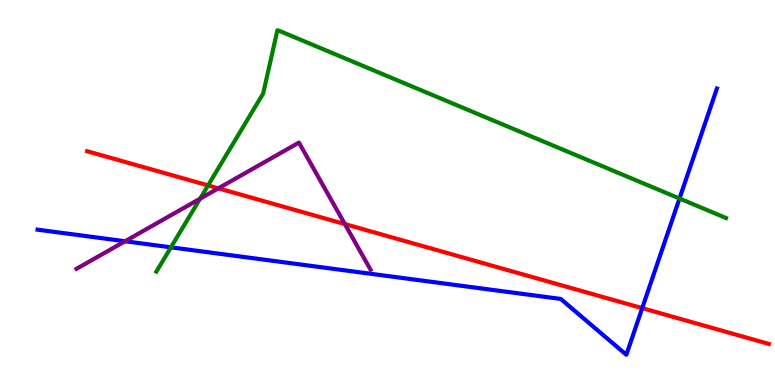[{'lines': ['blue', 'red'], 'intersections': [{'x': 8.29, 'y': 2.0}]}, {'lines': ['green', 'red'], 'intersections': [{'x': 2.68, 'y': 5.18}]}, {'lines': ['purple', 'red'], 'intersections': [{'x': 2.82, 'y': 5.11}, {'x': 4.45, 'y': 4.18}]}, {'lines': ['blue', 'green'], 'intersections': [{'x': 2.21, 'y': 3.58}, {'x': 8.77, 'y': 4.84}]}, {'lines': ['blue', 'purple'], 'intersections': [{'x': 1.61, 'y': 3.73}]}, {'lines': ['green', 'purple'], 'intersections': [{'x': 2.58, 'y': 4.84}]}]